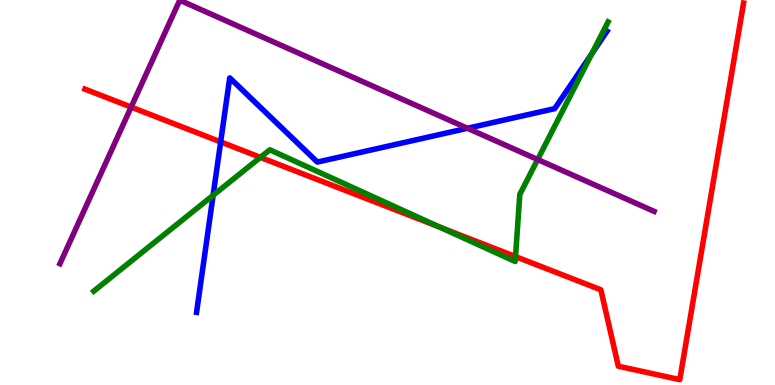[{'lines': ['blue', 'red'], 'intersections': [{'x': 2.85, 'y': 6.31}]}, {'lines': ['green', 'red'], 'intersections': [{'x': 3.36, 'y': 5.91}, {'x': 5.67, 'y': 4.1}, {'x': 6.65, 'y': 3.34}]}, {'lines': ['purple', 'red'], 'intersections': [{'x': 1.69, 'y': 7.22}]}, {'lines': ['blue', 'green'], 'intersections': [{'x': 2.75, 'y': 4.93}, {'x': 7.64, 'y': 8.61}]}, {'lines': ['blue', 'purple'], 'intersections': [{'x': 6.03, 'y': 6.67}]}, {'lines': ['green', 'purple'], 'intersections': [{'x': 6.94, 'y': 5.86}]}]